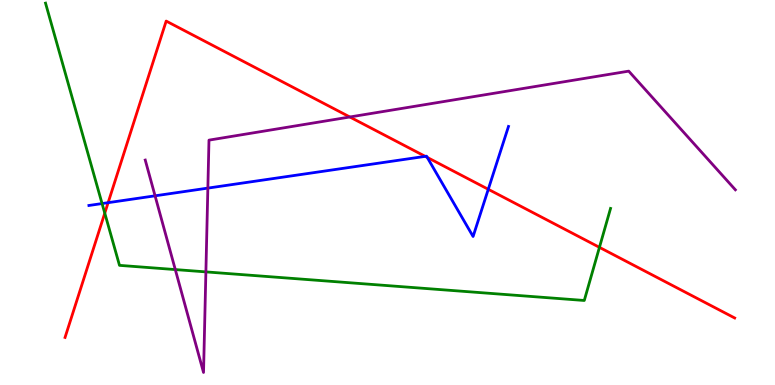[{'lines': ['blue', 'red'], 'intersections': [{'x': 1.4, 'y': 4.74}, {'x': 5.49, 'y': 5.94}, {'x': 5.51, 'y': 5.91}, {'x': 6.3, 'y': 5.08}]}, {'lines': ['green', 'red'], 'intersections': [{'x': 1.35, 'y': 4.46}, {'x': 7.73, 'y': 3.58}]}, {'lines': ['purple', 'red'], 'intersections': [{'x': 4.51, 'y': 6.96}]}, {'lines': ['blue', 'green'], 'intersections': [{'x': 1.32, 'y': 4.71}]}, {'lines': ['blue', 'purple'], 'intersections': [{'x': 2.0, 'y': 4.91}, {'x': 2.68, 'y': 5.11}]}, {'lines': ['green', 'purple'], 'intersections': [{'x': 2.26, 'y': 3.0}, {'x': 2.66, 'y': 2.94}]}]